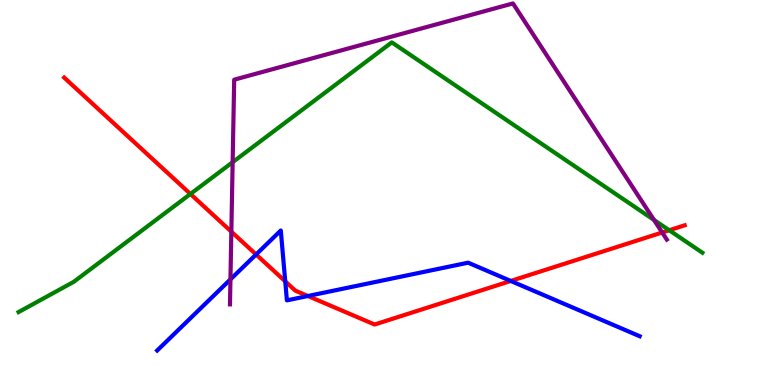[{'lines': ['blue', 'red'], 'intersections': [{'x': 3.3, 'y': 3.39}, {'x': 3.68, 'y': 2.69}, {'x': 3.97, 'y': 2.31}, {'x': 6.59, 'y': 2.7}]}, {'lines': ['green', 'red'], 'intersections': [{'x': 2.46, 'y': 4.96}, {'x': 8.64, 'y': 4.02}]}, {'lines': ['purple', 'red'], 'intersections': [{'x': 2.99, 'y': 3.98}, {'x': 8.54, 'y': 3.96}]}, {'lines': ['blue', 'green'], 'intersections': []}, {'lines': ['blue', 'purple'], 'intersections': [{'x': 2.97, 'y': 2.74}]}, {'lines': ['green', 'purple'], 'intersections': [{'x': 3.0, 'y': 5.79}, {'x': 8.44, 'y': 4.29}]}]